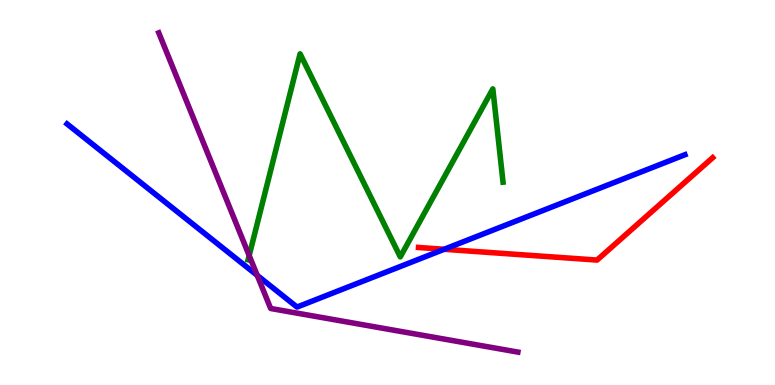[{'lines': ['blue', 'red'], 'intersections': [{'x': 5.73, 'y': 3.53}]}, {'lines': ['green', 'red'], 'intersections': []}, {'lines': ['purple', 'red'], 'intersections': []}, {'lines': ['blue', 'green'], 'intersections': []}, {'lines': ['blue', 'purple'], 'intersections': [{'x': 3.32, 'y': 2.85}]}, {'lines': ['green', 'purple'], 'intersections': [{'x': 3.22, 'y': 3.36}]}]